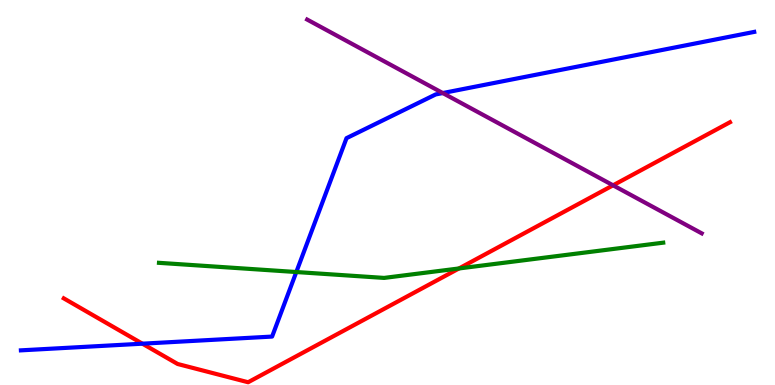[{'lines': ['blue', 'red'], 'intersections': [{'x': 1.84, 'y': 1.07}]}, {'lines': ['green', 'red'], 'intersections': [{'x': 5.92, 'y': 3.03}]}, {'lines': ['purple', 'red'], 'intersections': [{'x': 7.91, 'y': 5.19}]}, {'lines': ['blue', 'green'], 'intersections': [{'x': 3.82, 'y': 2.93}]}, {'lines': ['blue', 'purple'], 'intersections': [{'x': 5.71, 'y': 7.58}]}, {'lines': ['green', 'purple'], 'intersections': []}]